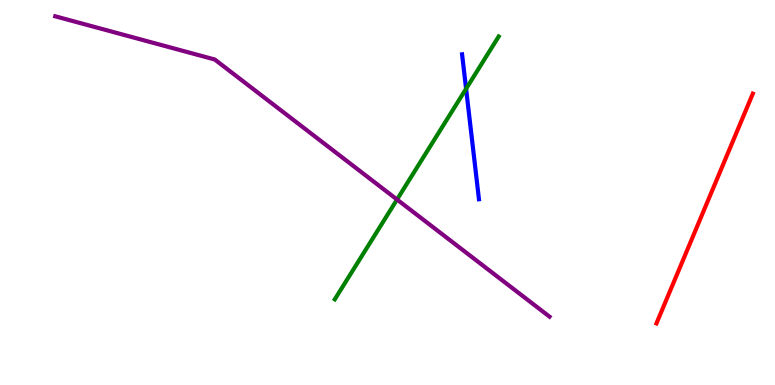[{'lines': ['blue', 'red'], 'intersections': []}, {'lines': ['green', 'red'], 'intersections': []}, {'lines': ['purple', 'red'], 'intersections': []}, {'lines': ['blue', 'green'], 'intersections': [{'x': 6.01, 'y': 7.69}]}, {'lines': ['blue', 'purple'], 'intersections': []}, {'lines': ['green', 'purple'], 'intersections': [{'x': 5.12, 'y': 4.82}]}]